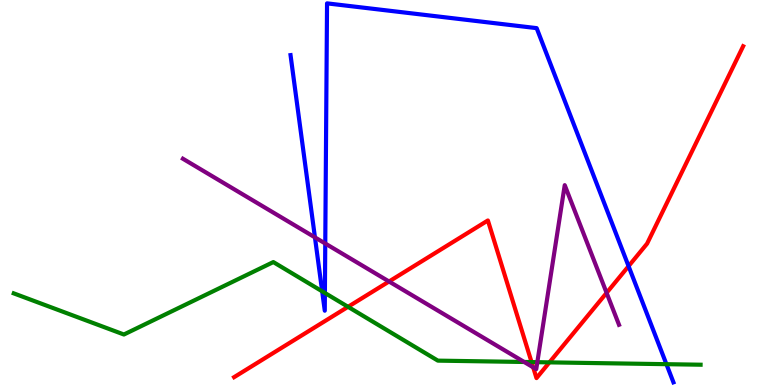[{'lines': ['blue', 'red'], 'intersections': [{'x': 8.11, 'y': 3.09}]}, {'lines': ['green', 'red'], 'intersections': [{'x': 4.49, 'y': 2.03}, {'x': 6.86, 'y': 0.595}, {'x': 7.09, 'y': 0.588}]}, {'lines': ['purple', 'red'], 'intersections': [{'x': 5.02, 'y': 2.69}, {'x': 6.88, 'y': 0.459}, {'x': 7.83, 'y': 2.39}]}, {'lines': ['blue', 'green'], 'intersections': [{'x': 4.16, 'y': 2.43}, {'x': 4.19, 'y': 2.39}, {'x': 8.6, 'y': 0.541}]}, {'lines': ['blue', 'purple'], 'intersections': [{'x': 4.06, 'y': 3.83}, {'x': 4.2, 'y': 3.67}]}, {'lines': ['green', 'purple'], 'intersections': [{'x': 6.76, 'y': 0.598}, {'x': 6.93, 'y': 0.593}]}]